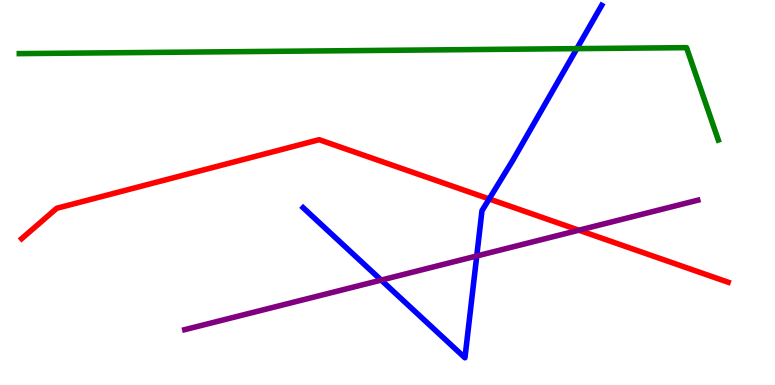[{'lines': ['blue', 'red'], 'intersections': [{'x': 6.31, 'y': 4.83}]}, {'lines': ['green', 'red'], 'intersections': []}, {'lines': ['purple', 'red'], 'intersections': [{'x': 7.47, 'y': 4.02}]}, {'lines': ['blue', 'green'], 'intersections': [{'x': 7.44, 'y': 8.74}]}, {'lines': ['blue', 'purple'], 'intersections': [{'x': 4.92, 'y': 2.72}, {'x': 6.15, 'y': 3.35}]}, {'lines': ['green', 'purple'], 'intersections': []}]